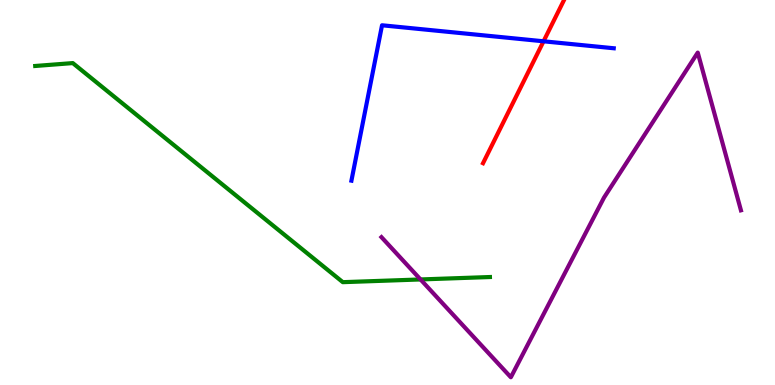[{'lines': ['blue', 'red'], 'intersections': [{'x': 7.01, 'y': 8.93}]}, {'lines': ['green', 'red'], 'intersections': []}, {'lines': ['purple', 'red'], 'intersections': []}, {'lines': ['blue', 'green'], 'intersections': []}, {'lines': ['blue', 'purple'], 'intersections': []}, {'lines': ['green', 'purple'], 'intersections': [{'x': 5.43, 'y': 2.74}]}]